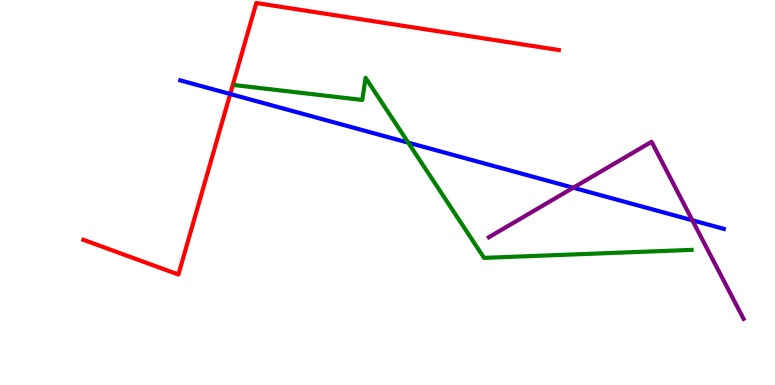[{'lines': ['blue', 'red'], 'intersections': [{'x': 2.97, 'y': 7.56}]}, {'lines': ['green', 'red'], 'intersections': []}, {'lines': ['purple', 'red'], 'intersections': []}, {'lines': ['blue', 'green'], 'intersections': [{'x': 5.27, 'y': 6.29}]}, {'lines': ['blue', 'purple'], 'intersections': [{'x': 7.4, 'y': 5.12}, {'x': 8.93, 'y': 4.28}]}, {'lines': ['green', 'purple'], 'intersections': []}]